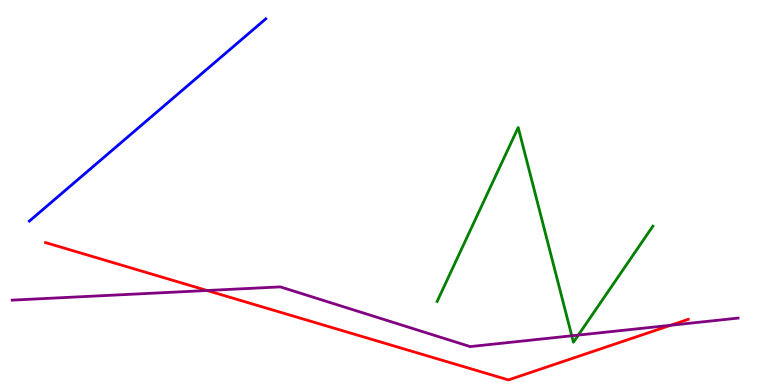[{'lines': ['blue', 'red'], 'intersections': []}, {'lines': ['green', 'red'], 'intersections': []}, {'lines': ['purple', 'red'], 'intersections': [{'x': 2.67, 'y': 2.45}, {'x': 8.65, 'y': 1.55}]}, {'lines': ['blue', 'green'], 'intersections': []}, {'lines': ['blue', 'purple'], 'intersections': []}, {'lines': ['green', 'purple'], 'intersections': [{'x': 7.38, 'y': 1.28}, {'x': 7.46, 'y': 1.3}]}]